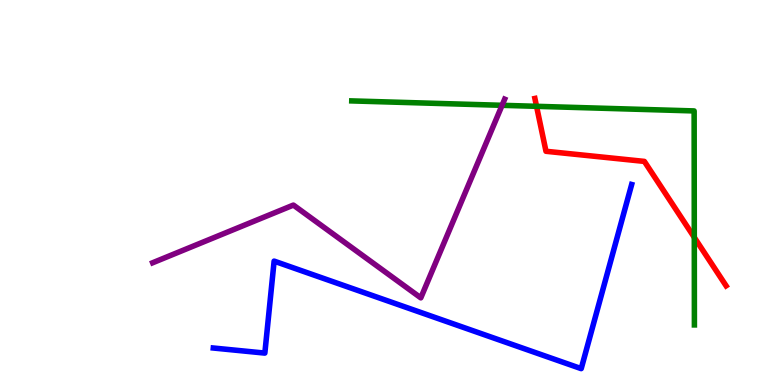[{'lines': ['blue', 'red'], 'intersections': []}, {'lines': ['green', 'red'], 'intersections': [{'x': 6.92, 'y': 7.24}, {'x': 8.96, 'y': 3.83}]}, {'lines': ['purple', 'red'], 'intersections': []}, {'lines': ['blue', 'green'], 'intersections': []}, {'lines': ['blue', 'purple'], 'intersections': []}, {'lines': ['green', 'purple'], 'intersections': [{'x': 6.48, 'y': 7.26}]}]